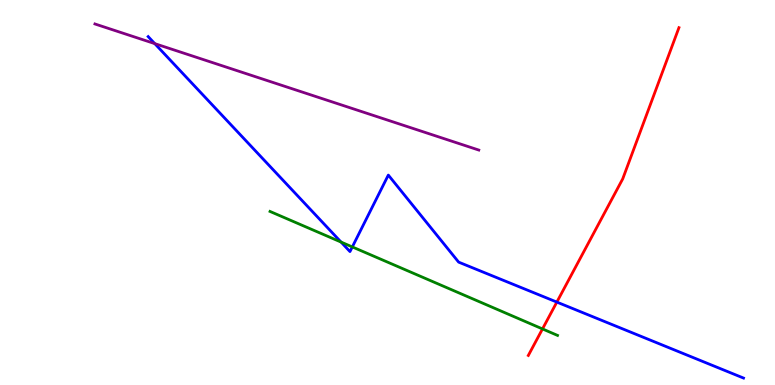[{'lines': ['blue', 'red'], 'intersections': [{'x': 7.19, 'y': 2.15}]}, {'lines': ['green', 'red'], 'intersections': [{'x': 7.0, 'y': 1.46}]}, {'lines': ['purple', 'red'], 'intersections': []}, {'lines': ['blue', 'green'], 'intersections': [{'x': 4.4, 'y': 3.71}, {'x': 4.55, 'y': 3.59}]}, {'lines': ['blue', 'purple'], 'intersections': [{'x': 2.0, 'y': 8.87}]}, {'lines': ['green', 'purple'], 'intersections': []}]